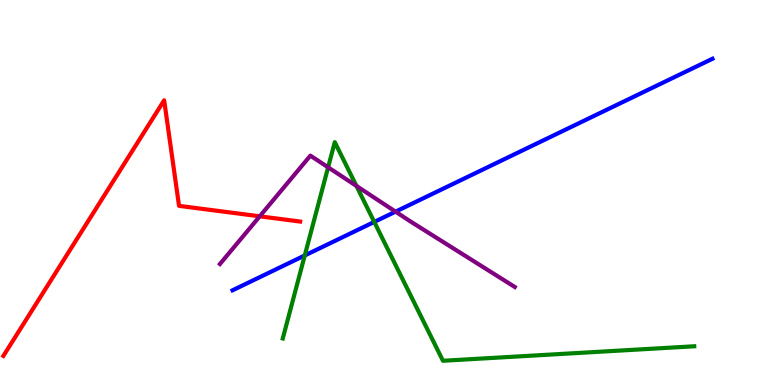[{'lines': ['blue', 'red'], 'intersections': []}, {'lines': ['green', 'red'], 'intersections': []}, {'lines': ['purple', 'red'], 'intersections': [{'x': 3.35, 'y': 4.38}]}, {'lines': ['blue', 'green'], 'intersections': [{'x': 3.93, 'y': 3.36}, {'x': 4.83, 'y': 4.24}]}, {'lines': ['blue', 'purple'], 'intersections': [{'x': 5.1, 'y': 4.5}]}, {'lines': ['green', 'purple'], 'intersections': [{'x': 4.23, 'y': 5.65}, {'x': 4.6, 'y': 5.17}]}]